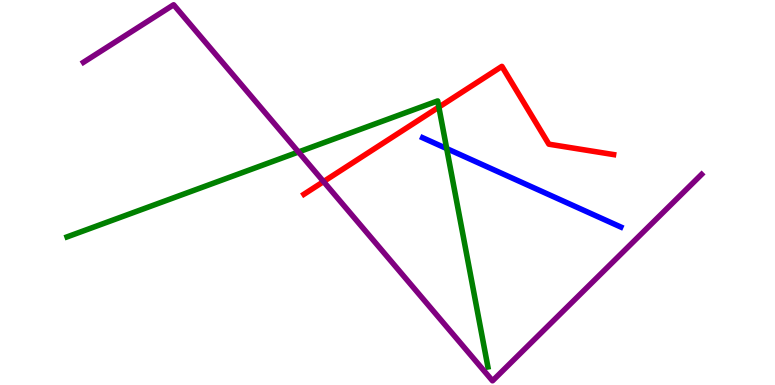[{'lines': ['blue', 'red'], 'intersections': []}, {'lines': ['green', 'red'], 'intersections': [{'x': 5.66, 'y': 7.22}]}, {'lines': ['purple', 'red'], 'intersections': [{'x': 4.17, 'y': 5.28}]}, {'lines': ['blue', 'green'], 'intersections': [{'x': 5.76, 'y': 6.14}]}, {'lines': ['blue', 'purple'], 'intersections': []}, {'lines': ['green', 'purple'], 'intersections': [{'x': 3.85, 'y': 6.05}]}]